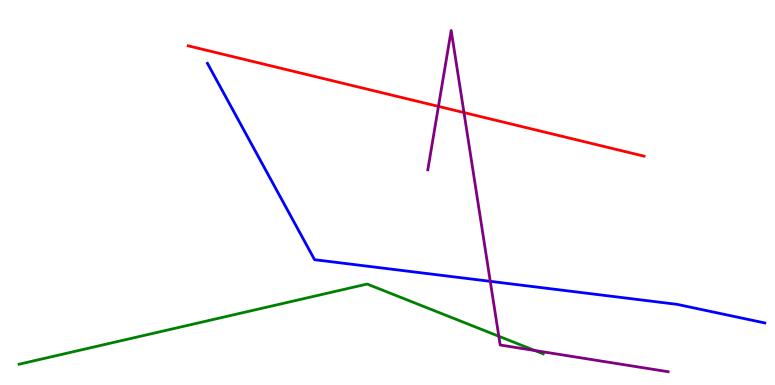[{'lines': ['blue', 'red'], 'intersections': []}, {'lines': ['green', 'red'], 'intersections': []}, {'lines': ['purple', 'red'], 'intersections': [{'x': 5.66, 'y': 7.24}, {'x': 5.99, 'y': 7.08}]}, {'lines': ['blue', 'green'], 'intersections': []}, {'lines': ['blue', 'purple'], 'intersections': [{'x': 6.33, 'y': 2.69}]}, {'lines': ['green', 'purple'], 'intersections': [{'x': 6.44, 'y': 1.27}, {'x': 6.9, 'y': 0.896}]}]